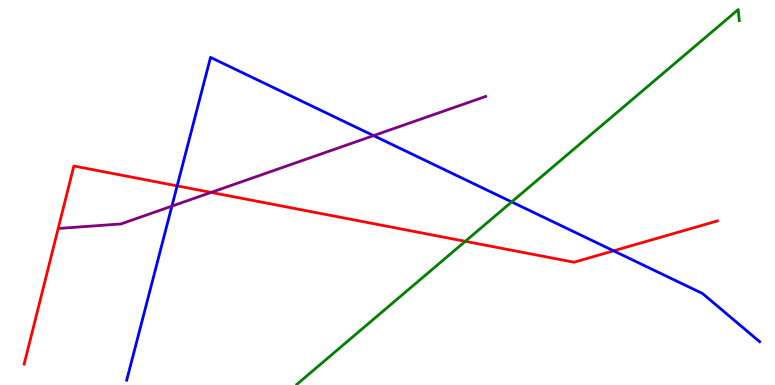[{'lines': ['blue', 'red'], 'intersections': [{'x': 2.29, 'y': 5.17}, {'x': 7.92, 'y': 3.49}]}, {'lines': ['green', 'red'], 'intersections': [{'x': 6.0, 'y': 3.73}]}, {'lines': ['purple', 'red'], 'intersections': [{'x': 2.72, 'y': 5.0}]}, {'lines': ['blue', 'green'], 'intersections': [{'x': 6.6, 'y': 4.76}]}, {'lines': ['blue', 'purple'], 'intersections': [{'x': 2.22, 'y': 4.65}, {'x': 4.82, 'y': 6.48}]}, {'lines': ['green', 'purple'], 'intersections': []}]